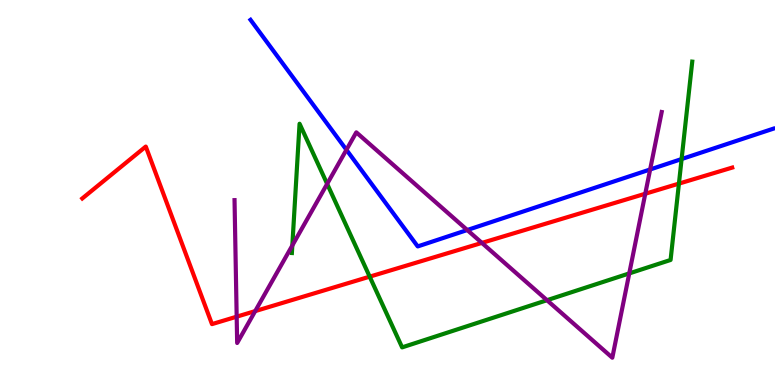[{'lines': ['blue', 'red'], 'intersections': []}, {'lines': ['green', 'red'], 'intersections': [{'x': 4.77, 'y': 2.81}, {'x': 8.76, 'y': 5.23}]}, {'lines': ['purple', 'red'], 'intersections': [{'x': 3.05, 'y': 1.77}, {'x': 3.29, 'y': 1.92}, {'x': 6.22, 'y': 3.69}, {'x': 8.33, 'y': 4.97}]}, {'lines': ['blue', 'green'], 'intersections': [{'x': 8.79, 'y': 5.87}]}, {'lines': ['blue', 'purple'], 'intersections': [{'x': 4.47, 'y': 6.11}, {'x': 6.03, 'y': 4.03}, {'x': 8.39, 'y': 5.6}]}, {'lines': ['green', 'purple'], 'intersections': [{'x': 3.77, 'y': 3.62}, {'x': 4.22, 'y': 5.22}, {'x': 7.06, 'y': 2.2}, {'x': 8.12, 'y': 2.9}]}]